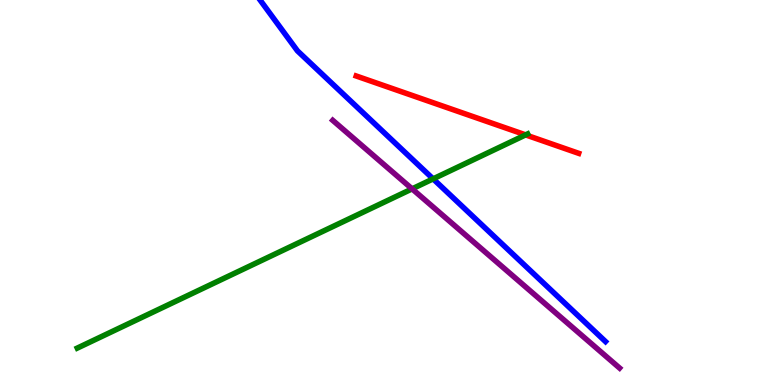[{'lines': ['blue', 'red'], 'intersections': []}, {'lines': ['green', 'red'], 'intersections': [{'x': 6.78, 'y': 6.5}]}, {'lines': ['purple', 'red'], 'intersections': []}, {'lines': ['blue', 'green'], 'intersections': [{'x': 5.59, 'y': 5.35}]}, {'lines': ['blue', 'purple'], 'intersections': []}, {'lines': ['green', 'purple'], 'intersections': [{'x': 5.32, 'y': 5.09}]}]